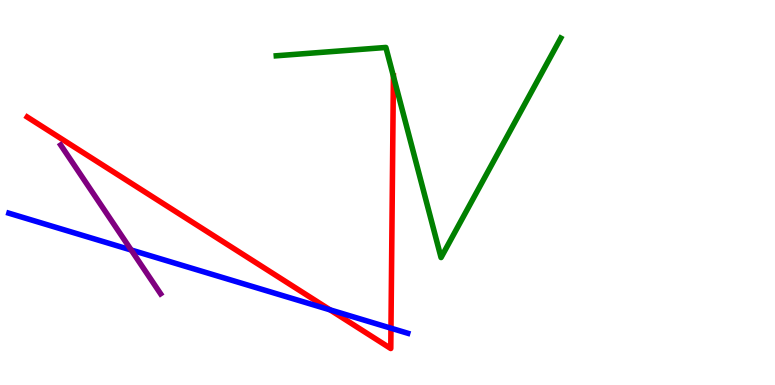[{'lines': ['blue', 'red'], 'intersections': [{'x': 4.26, 'y': 1.95}, {'x': 5.04, 'y': 1.48}]}, {'lines': ['green', 'red'], 'intersections': [{'x': 5.08, 'y': 8.02}]}, {'lines': ['purple', 'red'], 'intersections': []}, {'lines': ['blue', 'green'], 'intersections': []}, {'lines': ['blue', 'purple'], 'intersections': [{'x': 1.69, 'y': 3.51}]}, {'lines': ['green', 'purple'], 'intersections': []}]